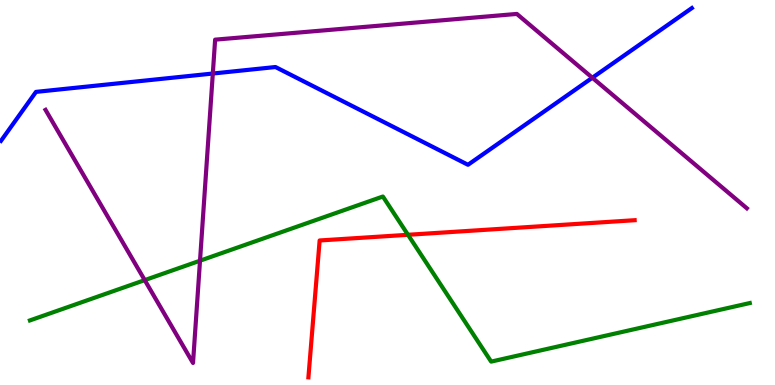[{'lines': ['blue', 'red'], 'intersections': []}, {'lines': ['green', 'red'], 'intersections': [{'x': 5.26, 'y': 3.9}]}, {'lines': ['purple', 'red'], 'intersections': []}, {'lines': ['blue', 'green'], 'intersections': []}, {'lines': ['blue', 'purple'], 'intersections': [{'x': 2.75, 'y': 8.09}, {'x': 7.64, 'y': 7.98}]}, {'lines': ['green', 'purple'], 'intersections': [{'x': 1.87, 'y': 2.72}, {'x': 2.58, 'y': 3.23}]}]